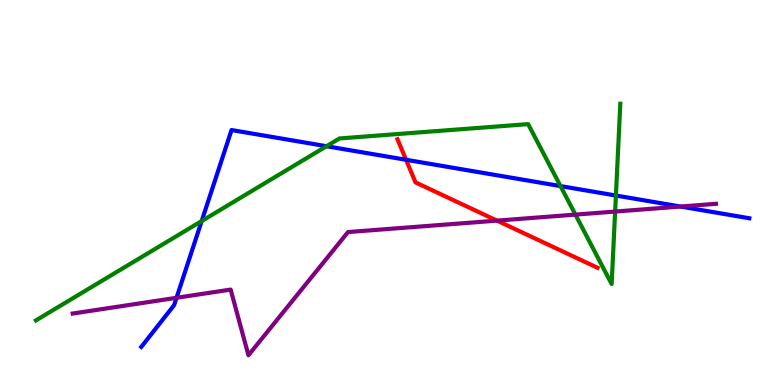[{'lines': ['blue', 'red'], 'intersections': [{'x': 5.24, 'y': 5.85}]}, {'lines': ['green', 'red'], 'intersections': []}, {'lines': ['purple', 'red'], 'intersections': [{'x': 6.41, 'y': 4.27}]}, {'lines': ['blue', 'green'], 'intersections': [{'x': 2.6, 'y': 4.26}, {'x': 4.21, 'y': 6.2}, {'x': 7.23, 'y': 5.17}, {'x': 7.95, 'y': 4.92}]}, {'lines': ['blue', 'purple'], 'intersections': [{'x': 2.28, 'y': 2.26}, {'x': 8.78, 'y': 4.64}]}, {'lines': ['green', 'purple'], 'intersections': [{'x': 7.42, 'y': 4.43}, {'x': 7.94, 'y': 4.51}]}]